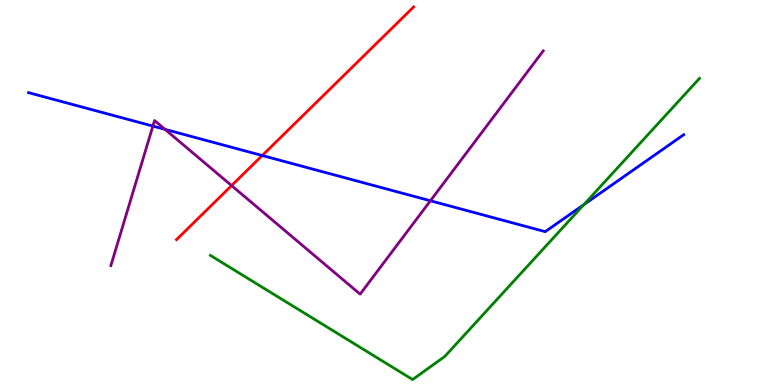[{'lines': ['blue', 'red'], 'intersections': [{'x': 3.38, 'y': 5.96}]}, {'lines': ['green', 'red'], 'intersections': []}, {'lines': ['purple', 'red'], 'intersections': [{'x': 2.99, 'y': 5.18}]}, {'lines': ['blue', 'green'], 'intersections': [{'x': 7.53, 'y': 4.69}]}, {'lines': ['blue', 'purple'], 'intersections': [{'x': 1.97, 'y': 6.72}, {'x': 2.13, 'y': 6.64}, {'x': 5.55, 'y': 4.79}]}, {'lines': ['green', 'purple'], 'intersections': []}]